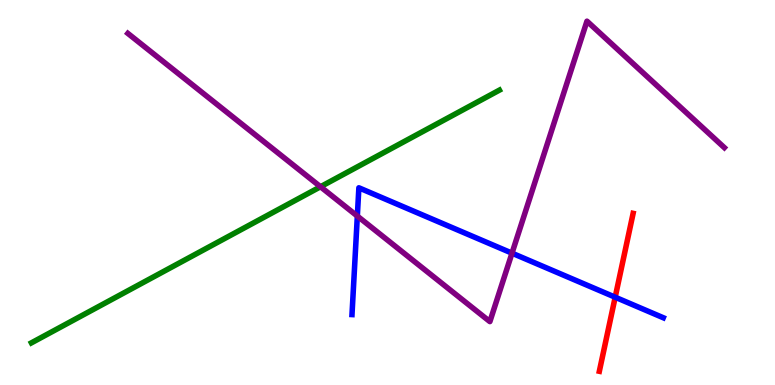[{'lines': ['blue', 'red'], 'intersections': [{'x': 7.94, 'y': 2.28}]}, {'lines': ['green', 'red'], 'intersections': []}, {'lines': ['purple', 'red'], 'intersections': []}, {'lines': ['blue', 'green'], 'intersections': []}, {'lines': ['blue', 'purple'], 'intersections': [{'x': 4.61, 'y': 4.39}, {'x': 6.61, 'y': 3.42}]}, {'lines': ['green', 'purple'], 'intersections': [{'x': 4.14, 'y': 5.15}]}]